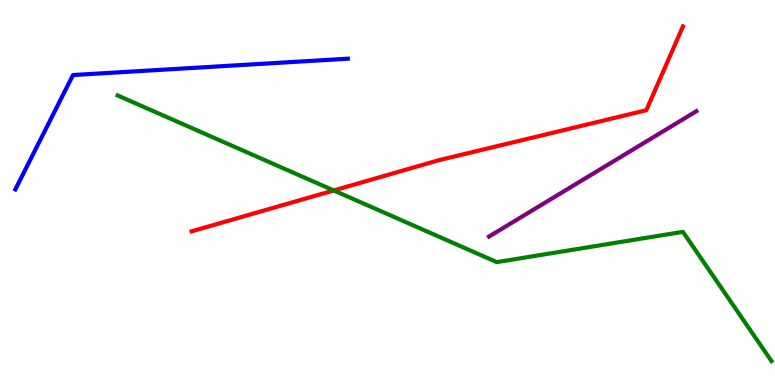[{'lines': ['blue', 'red'], 'intersections': []}, {'lines': ['green', 'red'], 'intersections': [{'x': 4.31, 'y': 5.05}]}, {'lines': ['purple', 'red'], 'intersections': []}, {'lines': ['blue', 'green'], 'intersections': []}, {'lines': ['blue', 'purple'], 'intersections': []}, {'lines': ['green', 'purple'], 'intersections': []}]